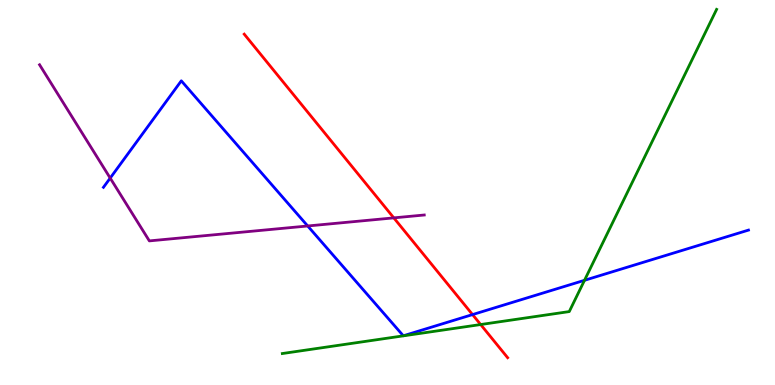[{'lines': ['blue', 'red'], 'intersections': [{'x': 6.1, 'y': 1.83}]}, {'lines': ['green', 'red'], 'intersections': [{'x': 6.2, 'y': 1.57}]}, {'lines': ['purple', 'red'], 'intersections': [{'x': 5.08, 'y': 4.34}]}, {'lines': ['blue', 'green'], 'intersections': [{'x': 7.54, 'y': 2.72}]}, {'lines': ['blue', 'purple'], 'intersections': [{'x': 1.42, 'y': 5.37}, {'x': 3.97, 'y': 4.13}]}, {'lines': ['green', 'purple'], 'intersections': []}]